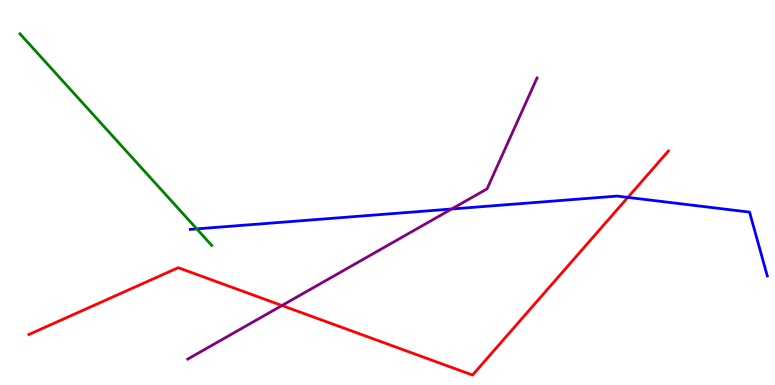[{'lines': ['blue', 'red'], 'intersections': [{'x': 8.1, 'y': 4.87}]}, {'lines': ['green', 'red'], 'intersections': []}, {'lines': ['purple', 'red'], 'intersections': [{'x': 3.64, 'y': 2.06}]}, {'lines': ['blue', 'green'], 'intersections': [{'x': 2.54, 'y': 4.06}]}, {'lines': ['blue', 'purple'], 'intersections': [{'x': 5.83, 'y': 4.57}]}, {'lines': ['green', 'purple'], 'intersections': []}]